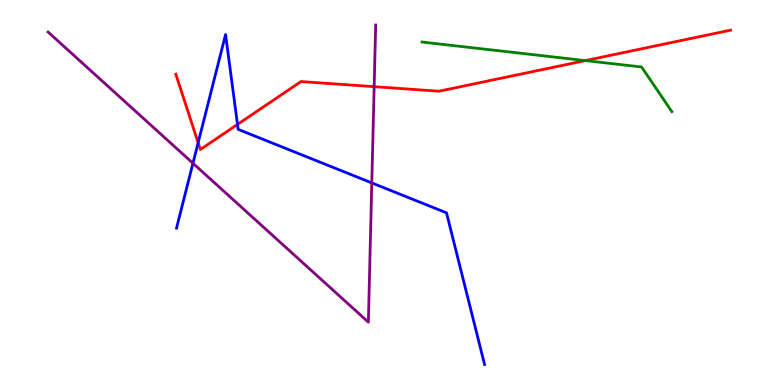[{'lines': ['blue', 'red'], 'intersections': [{'x': 2.56, 'y': 6.29}, {'x': 3.06, 'y': 6.77}]}, {'lines': ['green', 'red'], 'intersections': [{'x': 7.55, 'y': 8.43}]}, {'lines': ['purple', 'red'], 'intersections': [{'x': 4.83, 'y': 7.75}]}, {'lines': ['blue', 'green'], 'intersections': []}, {'lines': ['blue', 'purple'], 'intersections': [{'x': 2.49, 'y': 5.76}, {'x': 4.8, 'y': 5.25}]}, {'lines': ['green', 'purple'], 'intersections': []}]